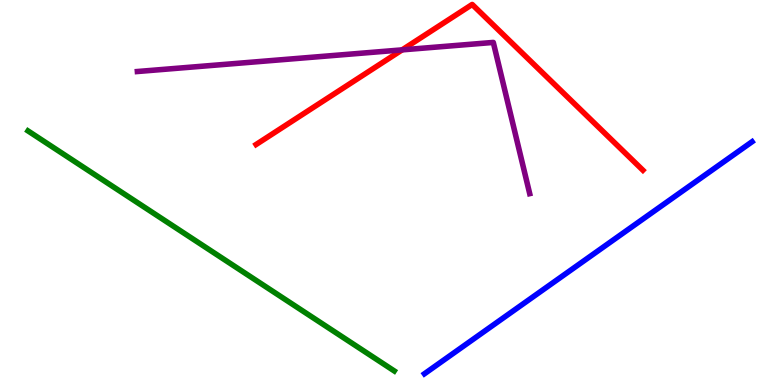[{'lines': ['blue', 'red'], 'intersections': []}, {'lines': ['green', 'red'], 'intersections': []}, {'lines': ['purple', 'red'], 'intersections': [{'x': 5.19, 'y': 8.7}]}, {'lines': ['blue', 'green'], 'intersections': []}, {'lines': ['blue', 'purple'], 'intersections': []}, {'lines': ['green', 'purple'], 'intersections': []}]